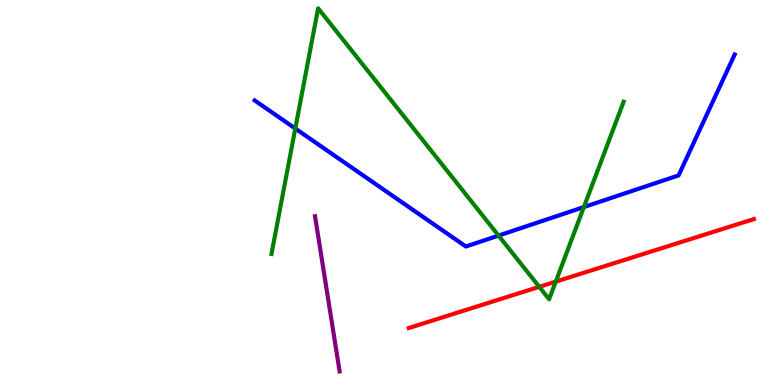[{'lines': ['blue', 'red'], 'intersections': []}, {'lines': ['green', 'red'], 'intersections': [{'x': 6.96, 'y': 2.55}, {'x': 7.17, 'y': 2.68}]}, {'lines': ['purple', 'red'], 'intersections': []}, {'lines': ['blue', 'green'], 'intersections': [{'x': 3.81, 'y': 6.66}, {'x': 6.43, 'y': 3.88}, {'x': 7.53, 'y': 4.62}]}, {'lines': ['blue', 'purple'], 'intersections': []}, {'lines': ['green', 'purple'], 'intersections': []}]